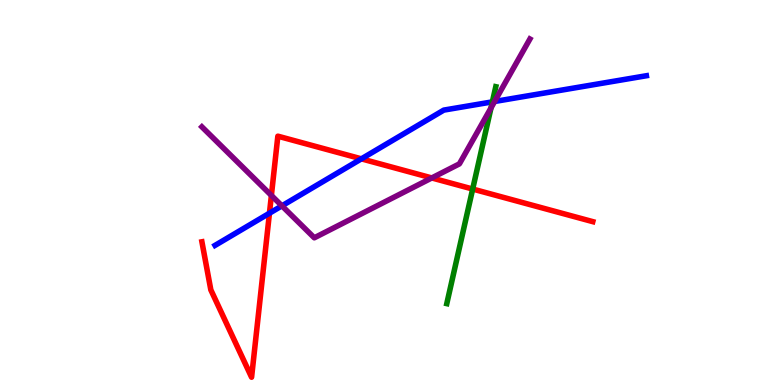[{'lines': ['blue', 'red'], 'intersections': [{'x': 3.48, 'y': 4.46}, {'x': 4.66, 'y': 5.87}]}, {'lines': ['green', 'red'], 'intersections': [{'x': 6.1, 'y': 5.09}]}, {'lines': ['purple', 'red'], 'intersections': [{'x': 3.5, 'y': 4.92}, {'x': 5.57, 'y': 5.38}]}, {'lines': ['blue', 'green'], 'intersections': [{'x': 6.35, 'y': 7.35}]}, {'lines': ['blue', 'purple'], 'intersections': [{'x': 3.64, 'y': 4.65}, {'x': 6.38, 'y': 7.36}]}, {'lines': ['green', 'purple'], 'intersections': [{'x': 6.34, 'y': 7.2}]}]